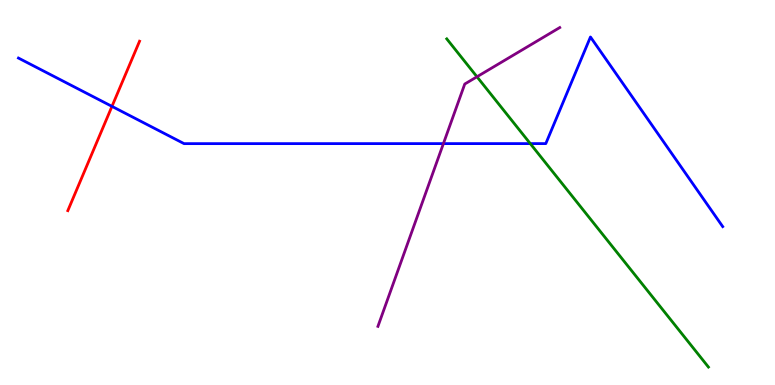[{'lines': ['blue', 'red'], 'intersections': [{'x': 1.44, 'y': 7.24}]}, {'lines': ['green', 'red'], 'intersections': []}, {'lines': ['purple', 'red'], 'intersections': []}, {'lines': ['blue', 'green'], 'intersections': [{'x': 6.84, 'y': 6.27}]}, {'lines': ['blue', 'purple'], 'intersections': [{'x': 5.72, 'y': 6.27}]}, {'lines': ['green', 'purple'], 'intersections': [{'x': 6.15, 'y': 8.01}]}]